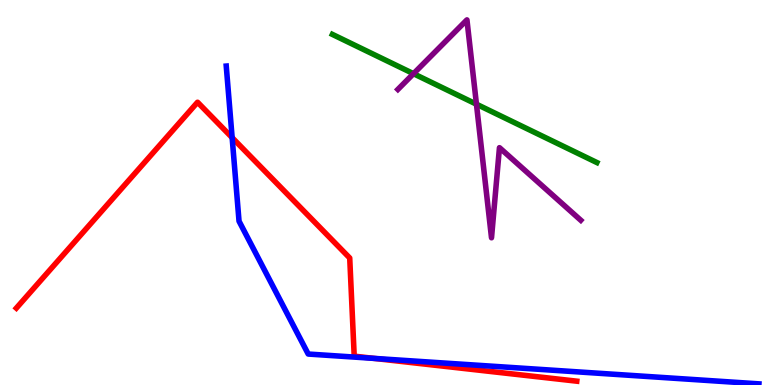[{'lines': ['blue', 'red'], 'intersections': [{'x': 3.0, 'y': 6.43}, {'x': 4.83, 'y': 0.691}]}, {'lines': ['green', 'red'], 'intersections': []}, {'lines': ['purple', 'red'], 'intersections': []}, {'lines': ['blue', 'green'], 'intersections': []}, {'lines': ['blue', 'purple'], 'intersections': []}, {'lines': ['green', 'purple'], 'intersections': [{'x': 5.34, 'y': 8.09}, {'x': 6.15, 'y': 7.29}]}]